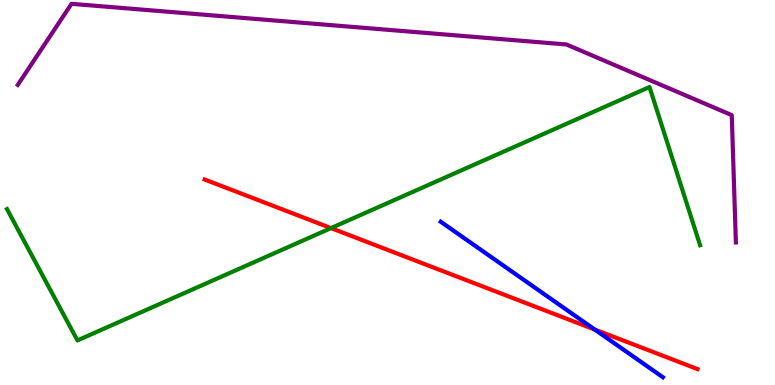[{'lines': ['blue', 'red'], 'intersections': [{'x': 7.67, 'y': 1.44}]}, {'lines': ['green', 'red'], 'intersections': [{'x': 4.27, 'y': 4.08}]}, {'lines': ['purple', 'red'], 'intersections': []}, {'lines': ['blue', 'green'], 'intersections': []}, {'lines': ['blue', 'purple'], 'intersections': []}, {'lines': ['green', 'purple'], 'intersections': []}]